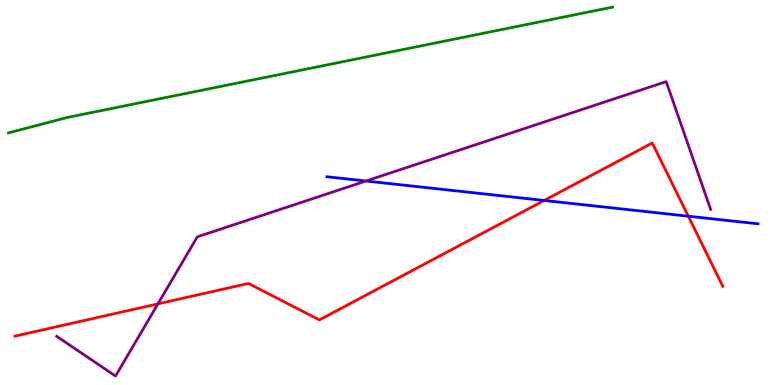[{'lines': ['blue', 'red'], 'intersections': [{'x': 7.02, 'y': 4.79}, {'x': 8.88, 'y': 4.38}]}, {'lines': ['green', 'red'], 'intersections': []}, {'lines': ['purple', 'red'], 'intersections': [{'x': 2.04, 'y': 2.11}]}, {'lines': ['blue', 'green'], 'intersections': []}, {'lines': ['blue', 'purple'], 'intersections': [{'x': 4.72, 'y': 5.3}]}, {'lines': ['green', 'purple'], 'intersections': []}]